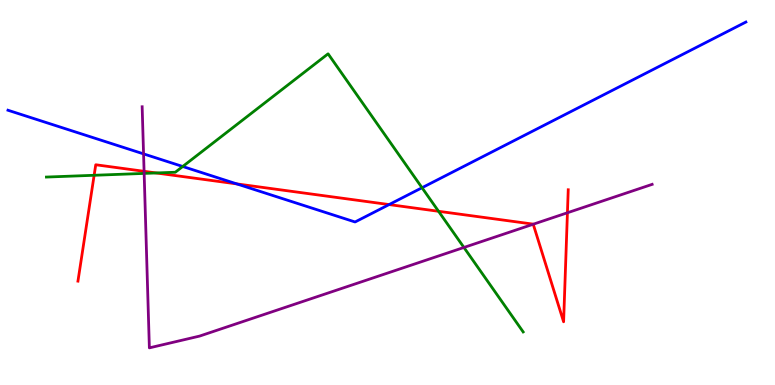[{'lines': ['blue', 'red'], 'intersections': [{'x': 3.06, 'y': 5.22}, {'x': 5.02, 'y': 4.69}]}, {'lines': ['green', 'red'], 'intersections': [{'x': 1.21, 'y': 5.45}, {'x': 2.02, 'y': 5.51}, {'x': 5.66, 'y': 4.51}]}, {'lines': ['purple', 'red'], 'intersections': [{'x': 1.86, 'y': 5.55}, {'x': 6.88, 'y': 4.18}, {'x': 7.32, 'y': 4.47}]}, {'lines': ['blue', 'green'], 'intersections': [{'x': 2.36, 'y': 5.68}, {'x': 5.45, 'y': 5.12}]}, {'lines': ['blue', 'purple'], 'intersections': [{'x': 1.85, 'y': 6.0}]}, {'lines': ['green', 'purple'], 'intersections': [{'x': 1.86, 'y': 5.5}, {'x': 5.99, 'y': 3.57}]}]